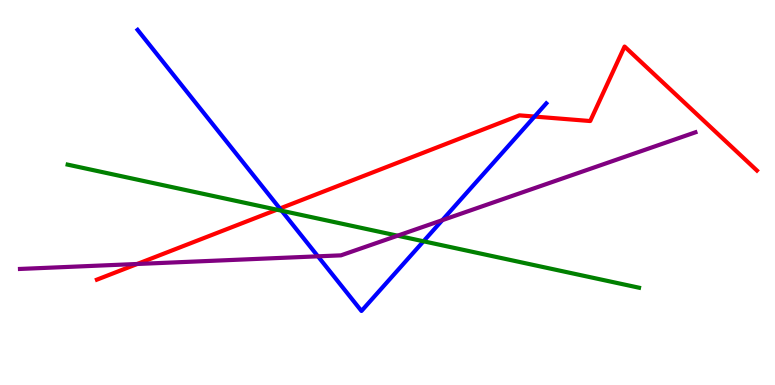[{'lines': ['blue', 'red'], 'intersections': [{'x': 3.61, 'y': 4.58}, {'x': 6.9, 'y': 6.97}]}, {'lines': ['green', 'red'], 'intersections': [{'x': 3.57, 'y': 4.55}]}, {'lines': ['purple', 'red'], 'intersections': [{'x': 1.77, 'y': 3.14}]}, {'lines': ['blue', 'green'], 'intersections': [{'x': 3.63, 'y': 4.53}, {'x': 5.46, 'y': 3.73}]}, {'lines': ['blue', 'purple'], 'intersections': [{'x': 4.1, 'y': 3.34}, {'x': 5.71, 'y': 4.28}]}, {'lines': ['green', 'purple'], 'intersections': [{'x': 5.13, 'y': 3.88}]}]